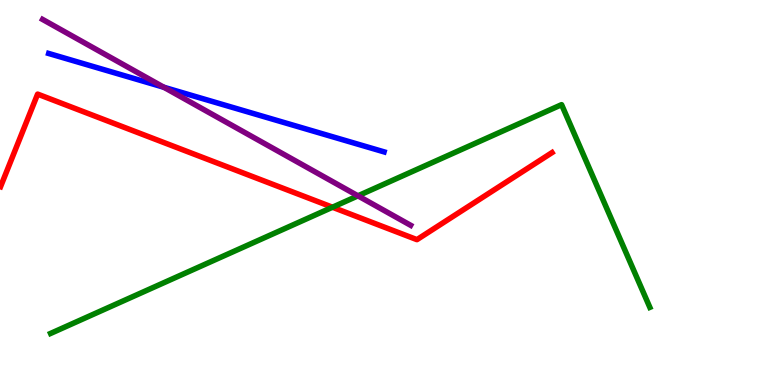[{'lines': ['blue', 'red'], 'intersections': []}, {'lines': ['green', 'red'], 'intersections': [{'x': 4.29, 'y': 4.62}]}, {'lines': ['purple', 'red'], 'intersections': []}, {'lines': ['blue', 'green'], 'intersections': []}, {'lines': ['blue', 'purple'], 'intersections': [{'x': 2.11, 'y': 7.73}]}, {'lines': ['green', 'purple'], 'intersections': [{'x': 4.62, 'y': 4.91}]}]